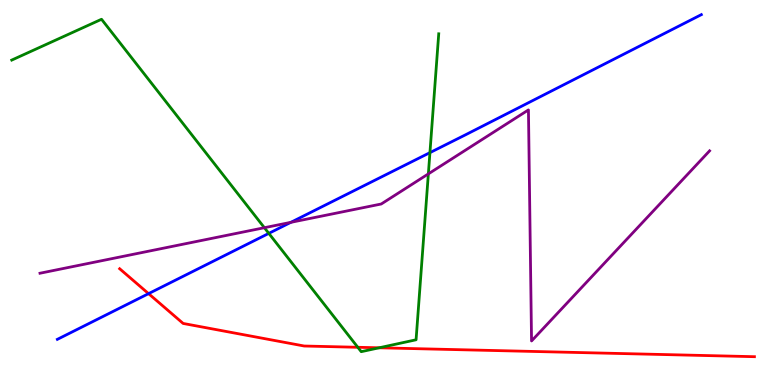[{'lines': ['blue', 'red'], 'intersections': [{'x': 1.92, 'y': 2.37}]}, {'lines': ['green', 'red'], 'intersections': [{'x': 4.62, 'y': 0.98}, {'x': 4.89, 'y': 0.966}]}, {'lines': ['purple', 'red'], 'intersections': []}, {'lines': ['blue', 'green'], 'intersections': [{'x': 3.47, 'y': 3.94}, {'x': 5.55, 'y': 6.04}]}, {'lines': ['blue', 'purple'], 'intersections': [{'x': 3.75, 'y': 4.23}]}, {'lines': ['green', 'purple'], 'intersections': [{'x': 3.41, 'y': 4.09}, {'x': 5.53, 'y': 5.48}]}]